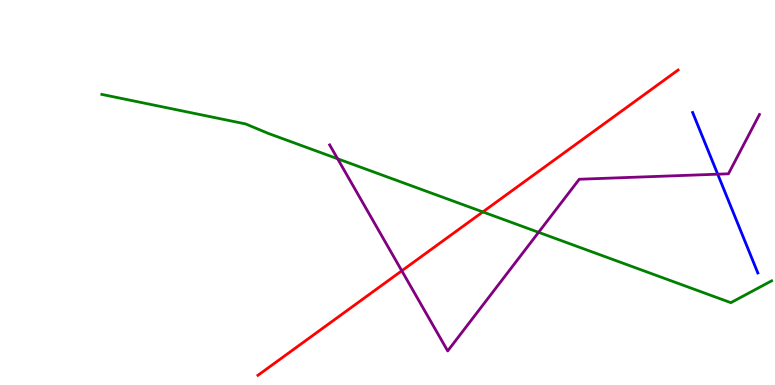[{'lines': ['blue', 'red'], 'intersections': []}, {'lines': ['green', 'red'], 'intersections': [{'x': 6.23, 'y': 4.5}]}, {'lines': ['purple', 'red'], 'intersections': [{'x': 5.18, 'y': 2.97}]}, {'lines': ['blue', 'green'], 'intersections': []}, {'lines': ['blue', 'purple'], 'intersections': [{'x': 9.26, 'y': 5.48}]}, {'lines': ['green', 'purple'], 'intersections': [{'x': 4.36, 'y': 5.88}, {'x': 6.95, 'y': 3.97}]}]